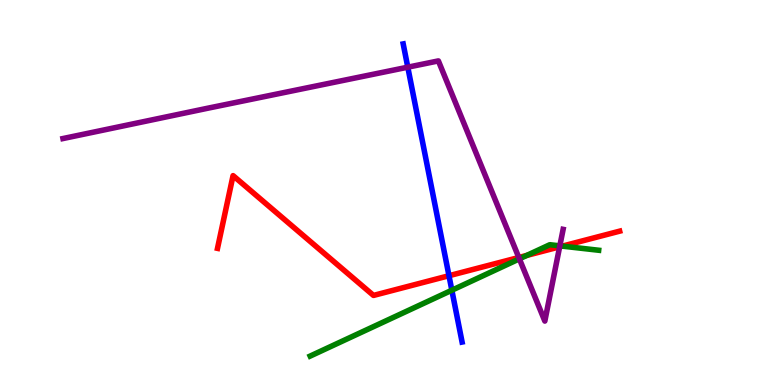[{'lines': ['blue', 'red'], 'intersections': [{'x': 5.79, 'y': 2.84}]}, {'lines': ['green', 'red'], 'intersections': [{'x': 6.8, 'y': 3.37}, {'x': 7.26, 'y': 3.61}]}, {'lines': ['purple', 'red'], 'intersections': [{'x': 6.69, 'y': 3.31}, {'x': 7.22, 'y': 3.59}]}, {'lines': ['blue', 'green'], 'intersections': [{'x': 5.83, 'y': 2.46}]}, {'lines': ['blue', 'purple'], 'intersections': [{'x': 5.26, 'y': 8.25}]}, {'lines': ['green', 'purple'], 'intersections': [{'x': 6.7, 'y': 3.28}, {'x': 7.22, 'y': 3.61}]}]